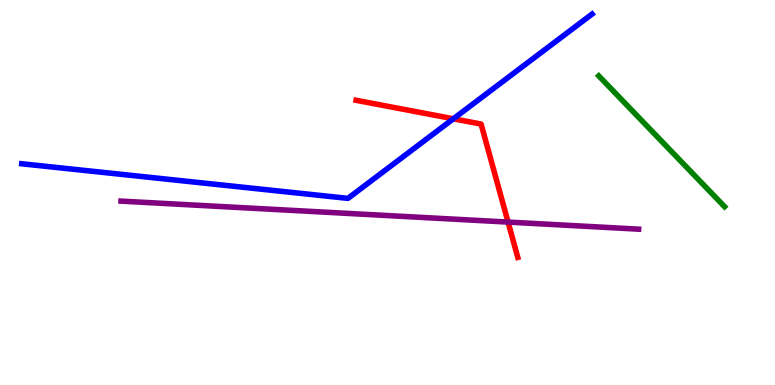[{'lines': ['blue', 'red'], 'intersections': [{'x': 5.85, 'y': 6.91}]}, {'lines': ['green', 'red'], 'intersections': []}, {'lines': ['purple', 'red'], 'intersections': [{'x': 6.56, 'y': 4.23}]}, {'lines': ['blue', 'green'], 'intersections': []}, {'lines': ['blue', 'purple'], 'intersections': []}, {'lines': ['green', 'purple'], 'intersections': []}]